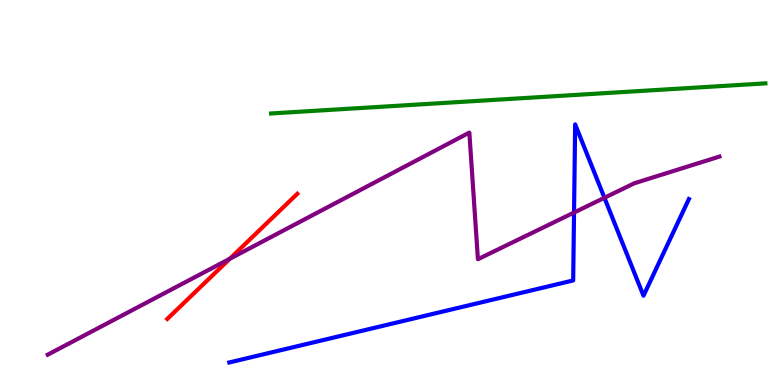[{'lines': ['blue', 'red'], 'intersections': []}, {'lines': ['green', 'red'], 'intersections': []}, {'lines': ['purple', 'red'], 'intersections': [{'x': 2.97, 'y': 3.28}]}, {'lines': ['blue', 'green'], 'intersections': []}, {'lines': ['blue', 'purple'], 'intersections': [{'x': 7.41, 'y': 4.48}, {'x': 7.8, 'y': 4.86}]}, {'lines': ['green', 'purple'], 'intersections': []}]